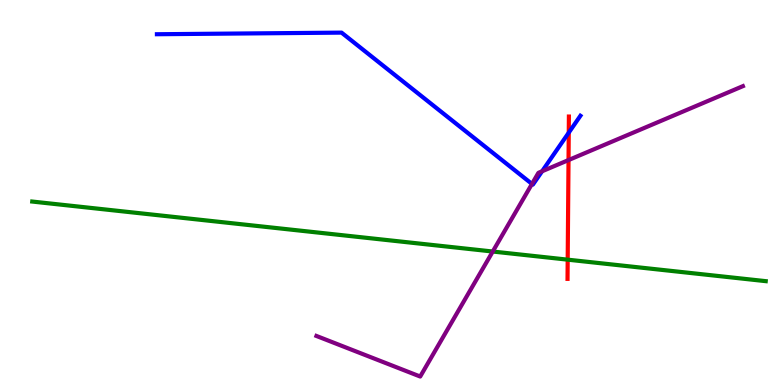[{'lines': ['blue', 'red'], 'intersections': [{'x': 7.34, 'y': 6.55}]}, {'lines': ['green', 'red'], 'intersections': [{'x': 7.33, 'y': 3.26}]}, {'lines': ['purple', 'red'], 'intersections': [{'x': 7.34, 'y': 5.84}]}, {'lines': ['blue', 'green'], 'intersections': []}, {'lines': ['blue', 'purple'], 'intersections': [{'x': 6.86, 'y': 5.22}, {'x': 6.99, 'y': 5.55}]}, {'lines': ['green', 'purple'], 'intersections': [{'x': 6.36, 'y': 3.47}]}]